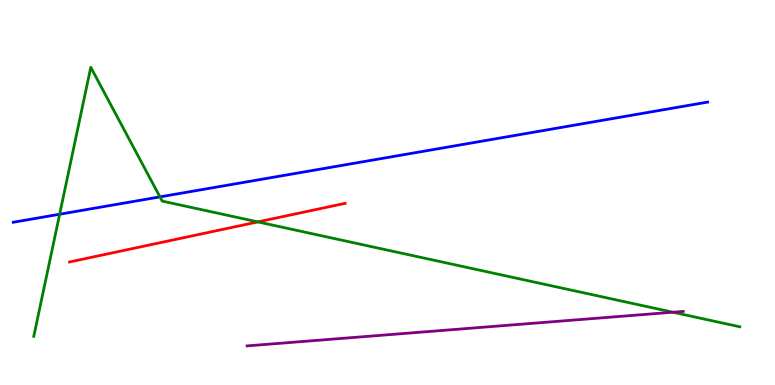[{'lines': ['blue', 'red'], 'intersections': []}, {'lines': ['green', 'red'], 'intersections': [{'x': 3.33, 'y': 4.24}]}, {'lines': ['purple', 'red'], 'intersections': []}, {'lines': ['blue', 'green'], 'intersections': [{'x': 0.77, 'y': 4.44}, {'x': 2.06, 'y': 4.89}]}, {'lines': ['blue', 'purple'], 'intersections': []}, {'lines': ['green', 'purple'], 'intersections': [{'x': 8.68, 'y': 1.89}]}]